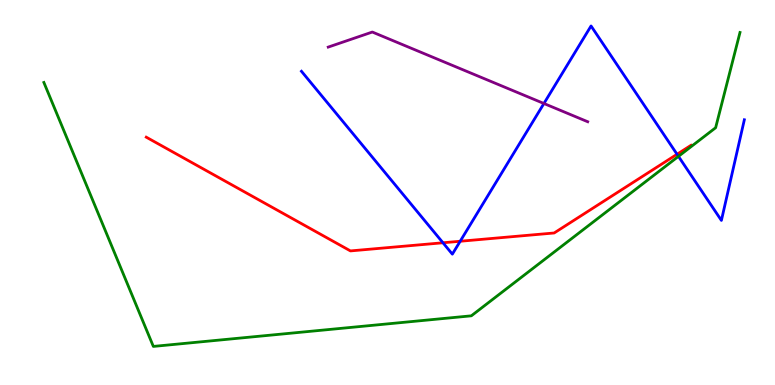[{'lines': ['blue', 'red'], 'intersections': [{'x': 5.72, 'y': 3.69}, {'x': 5.94, 'y': 3.73}, {'x': 8.74, 'y': 5.99}]}, {'lines': ['green', 'red'], 'intersections': []}, {'lines': ['purple', 'red'], 'intersections': []}, {'lines': ['blue', 'green'], 'intersections': [{'x': 8.75, 'y': 5.94}]}, {'lines': ['blue', 'purple'], 'intersections': [{'x': 7.02, 'y': 7.31}]}, {'lines': ['green', 'purple'], 'intersections': []}]